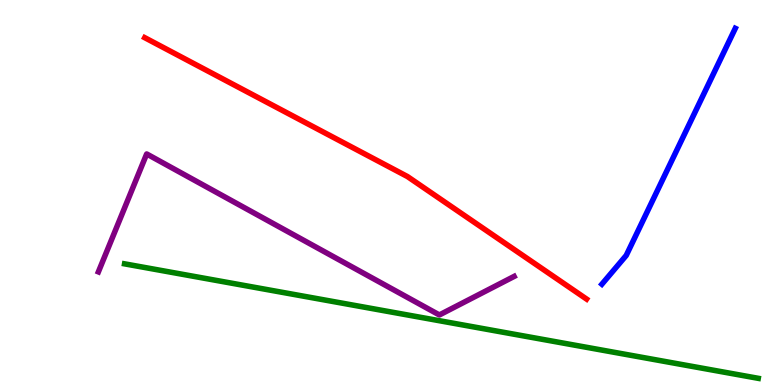[{'lines': ['blue', 'red'], 'intersections': []}, {'lines': ['green', 'red'], 'intersections': []}, {'lines': ['purple', 'red'], 'intersections': []}, {'lines': ['blue', 'green'], 'intersections': []}, {'lines': ['blue', 'purple'], 'intersections': []}, {'lines': ['green', 'purple'], 'intersections': []}]